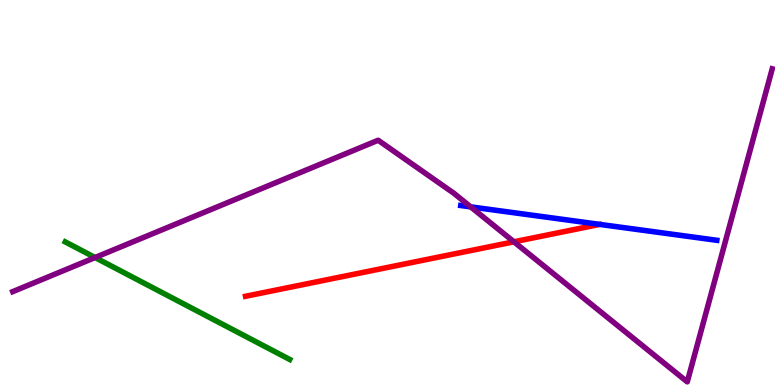[{'lines': ['blue', 'red'], 'intersections': []}, {'lines': ['green', 'red'], 'intersections': []}, {'lines': ['purple', 'red'], 'intersections': [{'x': 6.63, 'y': 3.72}]}, {'lines': ['blue', 'green'], 'intersections': []}, {'lines': ['blue', 'purple'], 'intersections': [{'x': 6.07, 'y': 4.63}]}, {'lines': ['green', 'purple'], 'intersections': [{'x': 1.23, 'y': 3.31}]}]